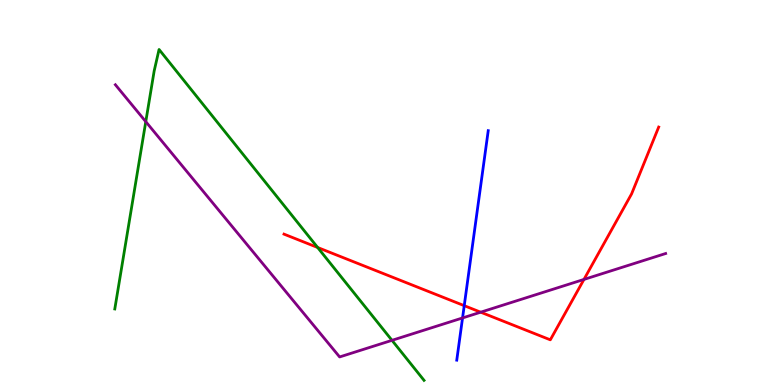[{'lines': ['blue', 'red'], 'intersections': [{'x': 5.99, 'y': 2.06}]}, {'lines': ['green', 'red'], 'intersections': [{'x': 4.1, 'y': 3.57}]}, {'lines': ['purple', 'red'], 'intersections': [{'x': 6.2, 'y': 1.89}, {'x': 7.53, 'y': 2.74}]}, {'lines': ['blue', 'green'], 'intersections': []}, {'lines': ['blue', 'purple'], 'intersections': [{'x': 5.97, 'y': 1.74}]}, {'lines': ['green', 'purple'], 'intersections': [{'x': 1.88, 'y': 6.84}, {'x': 5.06, 'y': 1.16}]}]